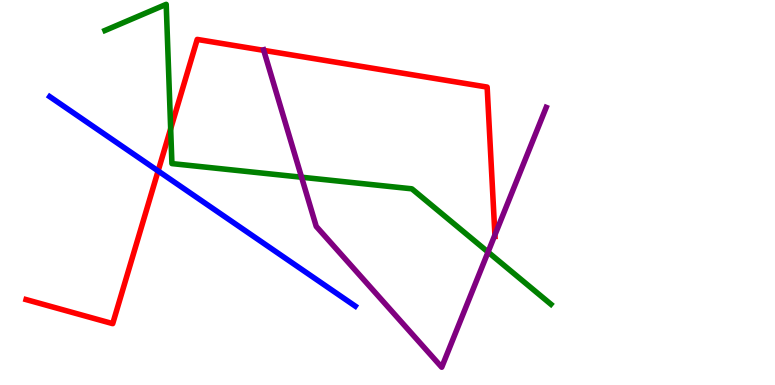[{'lines': ['blue', 'red'], 'intersections': [{'x': 2.04, 'y': 5.56}]}, {'lines': ['green', 'red'], 'intersections': [{'x': 2.2, 'y': 6.66}]}, {'lines': ['purple', 'red'], 'intersections': [{'x': 3.4, 'y': 8.69}, {'x': 6.39, 'y': 3.9}]}, {'lines': ['blue', 'green'], 'intersections': []}, {'lines': ['blue', 'purple'], 'intersections': []}, {'lines': ['green', 'purple'], 'intersections': [{'x': 3.89, 'y': 5.4}, {'x': 6.3, 'y': 3.45}]}]